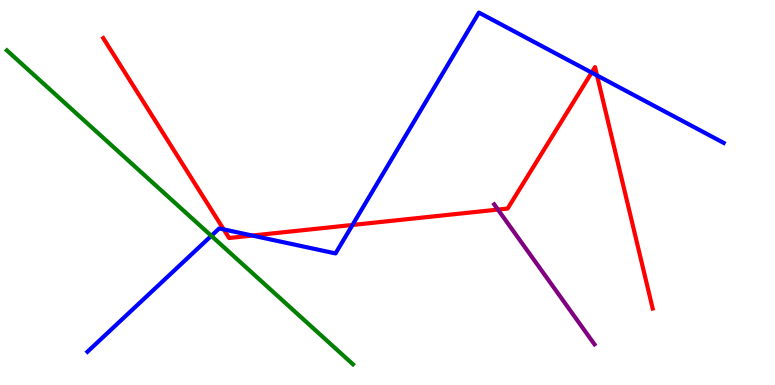[{'lines': ['blue', 'red'], 'intersections': [{'x': 2.89, 'y': 4.04}, {'x': 3.26, 'y': 3.88}, {'x': 4.55, 'y': 4.16}, {'x': 7.63, 'y': 8.11}, {'x': 7.7, 'y': 8.04}]}, {'lines': ['green', 'red'], 'intersections': []}, {'lines': ['purple', 'red'], 'intersections': [{'x': 6.43, 'y': 4.56}]}, {'lines': ['blue', 'green'], 'intersections': [{'x': 2.73, 'y': 3.87}]}, {'lines': ['blue', 'purple'], 'intersections': []}, {'lines': ['green', 'purple'], 'intersections': []}]